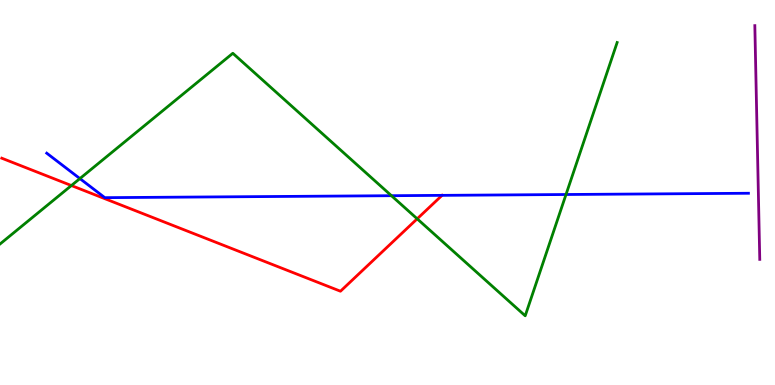[{'lines': ['blue', 'red'], 'intersections': [{'x': 5.7, 'y': 4.93}]}, {'lines': ['green', 'red'], 'intersections': [{'x': 0.921, 'y': 5.18}, {'x': 5.38, 'y': 4.32}]}, {'lines': ['purple', 'red'], 'intersections': []}, {'lines': ['blue', 'green'], 'intersections': [{'x': 1.03, 'y': 5.36}, {'x': 5.05, 'y': 4.92}, {'x': 7.3, 'y': 4.95}]}, {'lines': ['blue', 'purple'], 'intersections': []}, {'lines': ['green', 'purple'], 'intersections': []}]